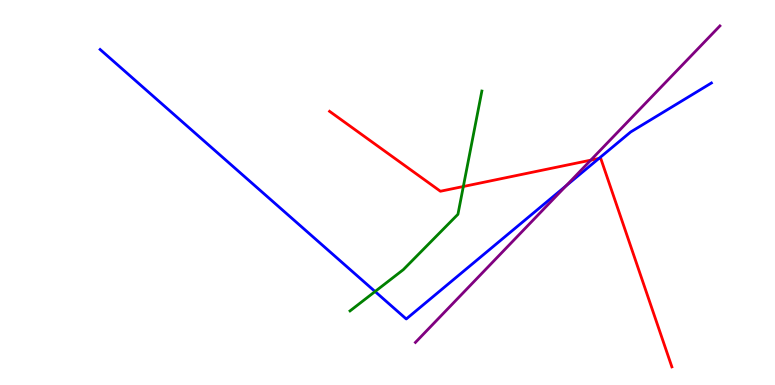[{'lines': ['blue', 'red'], 'intersections': [{'x': 7.73, 'y': 5.88}]}, {'lines': ['green', 'red'], 'intersections': [{'x': 5.98, 'y': 5.16}]}, {'lines': ['purple', 'red'], 'intersections': [{'x': 7.62, 'y': 5.84}]}, {'lines': ['blue', 'green'], 'intersections': [{'x': 4.84, 'y': 2.43}]}, {'lines': ['blue', 'purple'], 'intersections': [{'x': 7.31, 'y': 5.18}]}, {'lines': ['green', 'purple'], 'intersections': []}]